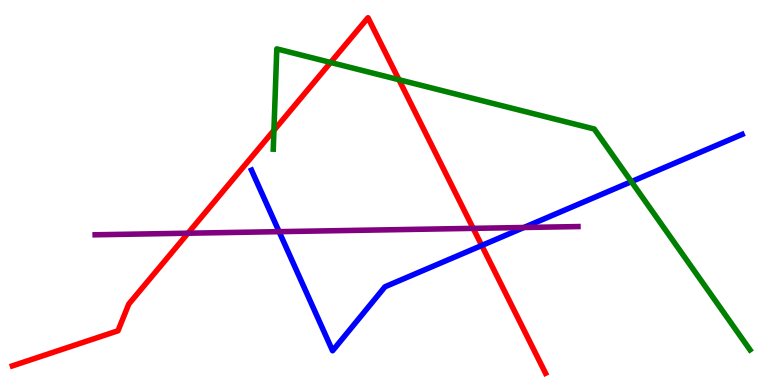[{'lines': ['blue', 'red'], 'intersections': [{'x': 6.22, 'y': 3.62}]}, {'lines': ['green', 'red'], 'intersections': [{'x': 3.53, 'y': 6.61}, {'x': 4.27, 'y': 8.38}, {'x': 5.15, 'y': 7.93}]}, {'lines': ['purple', 'red'], 'intersections': [{'x': 2.43, 'y': 3.94}, {'x': 6.11, 'y': 4.07}]}, {'lines': ['blue', 'green'], 'intersections': [{'x': 8.15, 'y': 5.28}]}, {'lines': ['blue', 'purple'], 'intersections': [{'x': 3.6, 'y': 3.98}, {'x': 6.76, 'y': 4.09}]}, {'lines': ['green', 'purple'], 'intersections': []}]